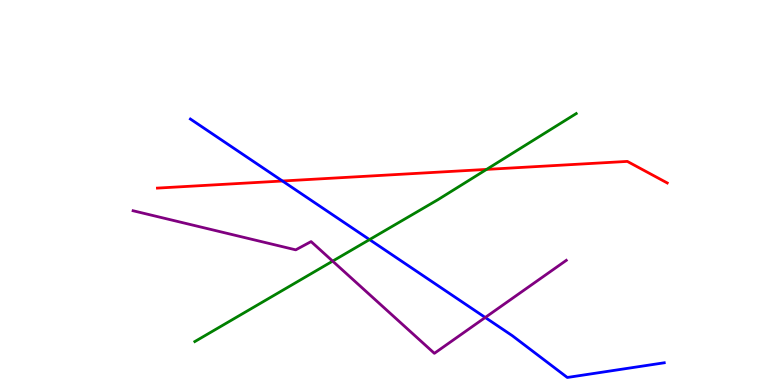[{'lines': ['blue', 'red'], 'intersections': [{'x': 3.64, 'y': 5.3}]}, {'lines': ['green', 'red'], 'intersections': [{'x': 6.28, 'y': 5.6}]}, {'lines': ['purple', 'red'], 'intersections': []}, {'lines': ['blue', 'green'], 'intersections': [{'x': 4.77, 'y': 3.78}]}, {'lines': ['blue', 'purple'], 'intersections': [{'x': 6.26, 'y': 1.75}]}, {'lines': ['green', 'purple'], 'intersections': [{'x': 4.29, 'y': 3.22}]}]